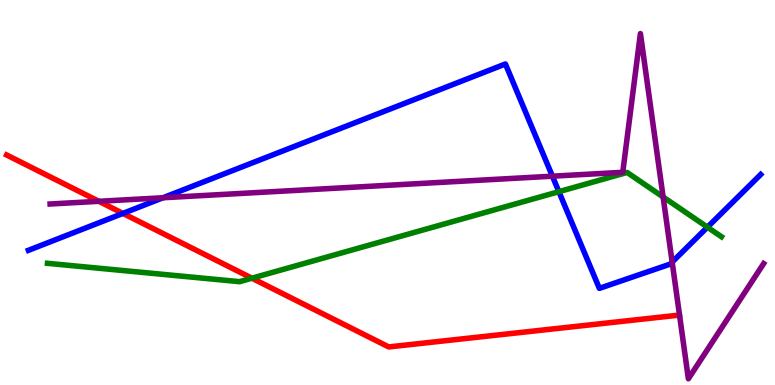[{'lines': ['blue', 'red'], 'intersections': [{'x': 1.59, 'y': 4.46}]}, {'lines': ['green', 'red'], 'intersections': [{'x': 3.25, 'y': 2.77}]}, {'lines': ['purple', 'red'], 'intersections': [{'x': 1.28, 'y': 4.77}]}, {'lines': ['blue', 'green'], 'intersections': [{'x': 7.21, 'y': 5.02}, {'x': 9.13, 'y': 4.1}]}, {'lines': ['blue', 'purple'], 'intersections': [{'x': 2.1, 'y': 4.86}, {'x': 7.13, 'y': 5.42}, {'x': 8.67, 'y': 3.19}]}, {'lines': ['green', 'purple'], 'intersections': [{'x': 8.56, 'y': 4.88}]}]